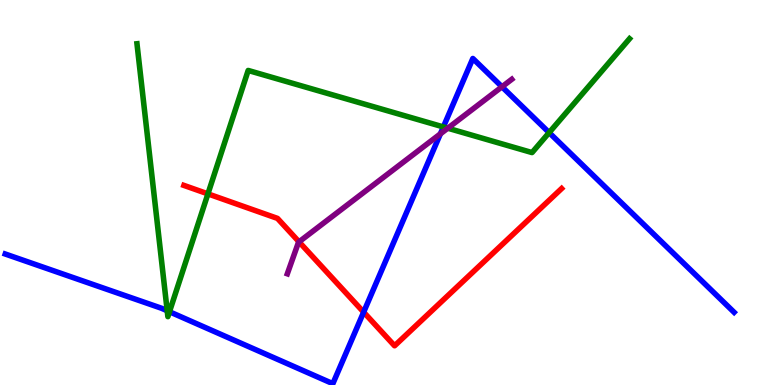[{'lines': ['blue', 'red'], 'intersections': [{'x': 4.69, 'y': 1.89}]}, {'lines': ['green', 'red'], 'intersections': [{'x': 2.68, 'y': 4.96}]}, {'lines': ['purple', 'red'], 'intersections': [{'x': 3.86, 'y': 3.72}]}, {'lines': ['blue', 'green'], 'intersections': [{'x': 2.16, 'y': 1.93}, {'x': 2.19, 'y': 1.9}, {'x': 5.72, 'y': 6.7}, {'x': 7.09, 'y': 6.56}]}, {'lines': ['blue', 'purple'], 'intersections': [{'x': 5.68, 'y': 6.52}, {'x': 6.48, 'y': 7.75}]}, {'lines': ['green', 'purple'], 'intersections': [{'x': 5.78, 'y': 6.67}]}]